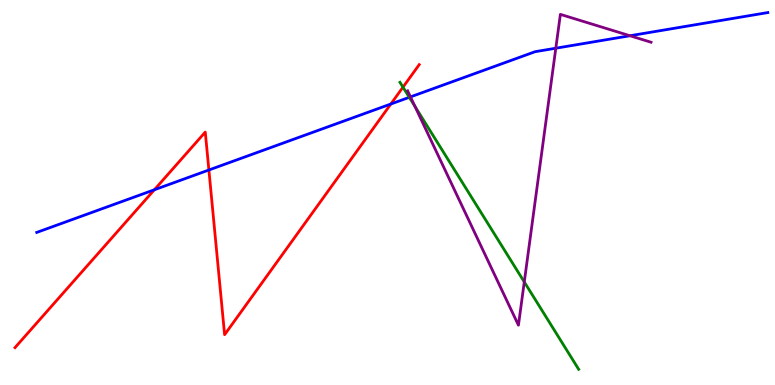[{'lines': ['blue', 'red'], 'intersections': [{'x': 1.99, 'y': 5.07}, {'x': 2.7, 'y': 5.58}, {'x': 5.04, 'y': 7.3}]}, {'lines': ['green', 'red'], 'intersections': [{'x': 5.2, 'y': 7.74}]}, {'lines': ['purple', 'red'], 'intersections': []}, {'lines': ['blue', 'green'], 'intersections': [{'x': 5.28, 'y': 7.47}]}, {'lines': ['blue', 'purple'], 'intersections': [{'x': 5.3, 'y': 7.48}, {'x': 7.17, 'y': 8.75}, {'x': 8.13, 'y': 9.07}]}, {'lines': ['green', 'purple'], 'intersections': [{'x': 5.35, 'y': 7.23}, {'x': 6.76, 'y': 2.68}]}]